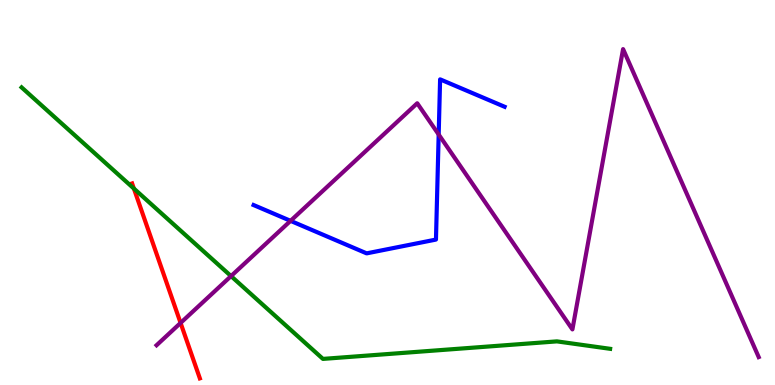[{'lines': ['blue', 'red'], 'intersections': []}, {'lines': ['green', 'red'], 'intersections': [{'x': 1.73, 'y': 5.1}]}, {'lines': ['purple', 'red'], 'intersections': [{'x': 2.33, 'y': 1.61}]}, {'lines': ['blue', 'green'], 'intersections': []}, {'lines': ['blue', 'purple'], 'intersections': [{'x': 3.75, 'y': 4.26}, {'x': 5.66, 'y': 6.51}]}, {'lines': ['green', 'purple'], 'intersections': [{'x': 2.98, 'y': 2.83}]}]